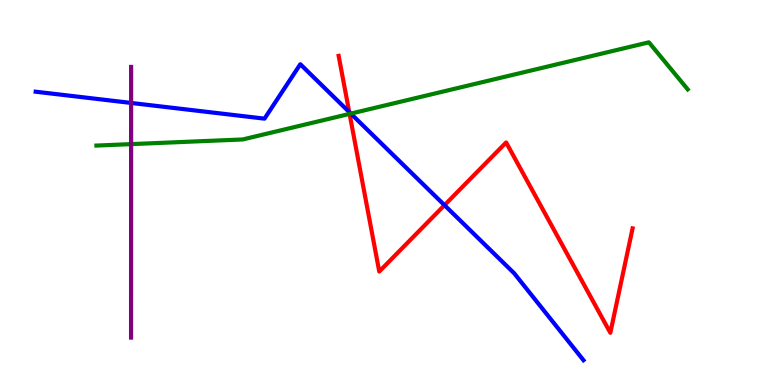[{'lines': ['blue', 'red'], 'intersections': [{'x': 4.51, 'y': 7.09}, {'x': 5.74, 'y': 4.67}]}, {'lines': ['green', 'red'], 'intersections': [{'x': 4.51, 'y': 7.04}]}, {'lines': ['purple', 'red'], 'intersections': []}, {'lines': ['blue', 'green'], 'intersections': [{'x': 4.53, 'y': 7.05}]}, {'lines': ['blue', 'purple'], 'intersections': [{'x': 1.69, 'y': 7.33}]}, {'lines': ['green', 'purple'], 'intersections': [{'x': 1.69, 'y': 6.26}]}]